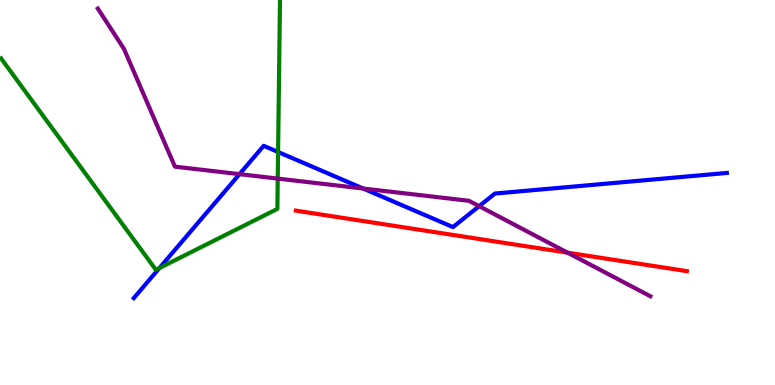[{'lines': ['blue', 'red'], 'intersections': []}, {'lines': ['green', 'red'], 'intersections': []}, {'lines': ['purple', 'red'], 'intersections': [{'x': 7.32, 'y': 3.44}]}, {'lines': ['blue', 'green'], 'intersections': [{'x': 2.06, 'y': 3.04}, {'x': 3.59, 'y': 6.05}]}, {'lines': ['blue', 'purple'], 'intersections': [{'x': 3.09, 'y': 5.48}, {'x': 4.69, 'y': 5.1}, {'x': 6.18, 'y': 4.65}]}, {'lines': ['green', 'purple'], 'intersections': [{'x': 3.58, 'y': 5.36}]}]